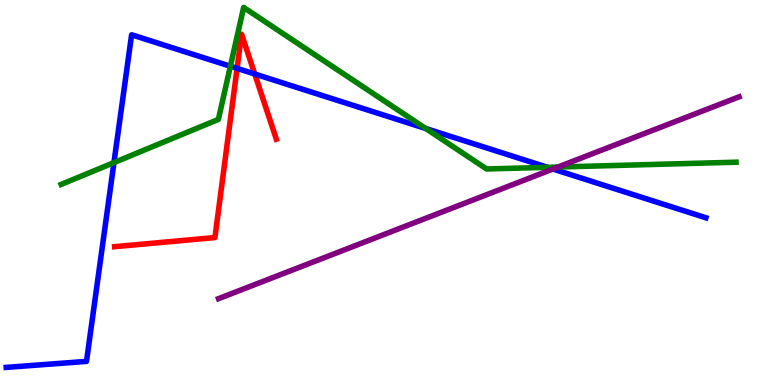[{'lines': ['blue', 'red'], 'intersections': [{'x': 3.06, 'y': 8.22}, {'x': 3.29, 'y': 8.08}]}, {'lines': ['green', 'red'], 'intersections': []}, {'lines': ['purple', 'red'], 'intersections': []}, {'lines': ['blue', 'green'], 'intersections': [{'x': 1.47, 'y': 5.78}, {'x': 2.97, 'y': 8.28}, {'x': 5.49, 'y': 6.66}, {'x': 7.07, 'y': 5.65}]}, {'lines': ['blue', 'purple'], 'intersections': [{'x': 7.13, 'y': 5.61}]}, {'lines': ['green', 'purple'], 'intersections': [{'x': 7.2, 'y': 5.66}]}]